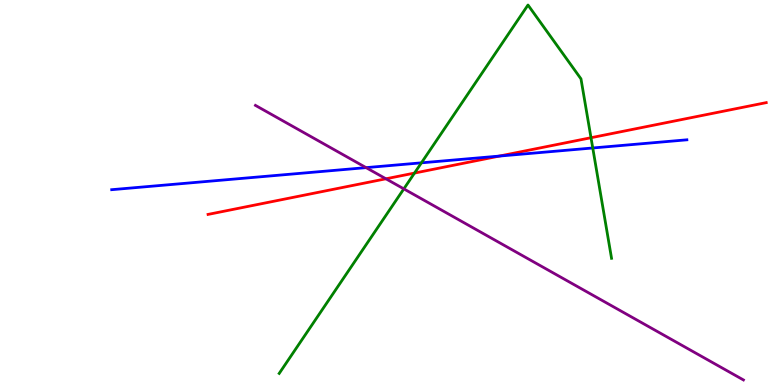[{'lines': ['blue', 'red'], 'intersections': [{'x': 6.44, 'y': 5.95}]}, {'lines': ['green', 'red'], 'intersections': [{'x': 5.35, 'y': 5.5}, {'x': 7.63, 'y': 6.42}]}, {'lines': ['purple', 'red'], 'intersections': [{'x': 4.98, 'y': 5.36}]}, {'lines': ['blue', 'green'], 'intersections': [{'x': 5.44, 'y': 5.77}, {'x': 7.65, 'y': 6.16}]}, {'lines': ['blue', 'purple'], 'intersections': [{'x': 4.72, 'y': 5.65}]}, {'lines': ['green', 'purple'], 'intersections': [{'x': 5.21, 'y': 5.09}]}]